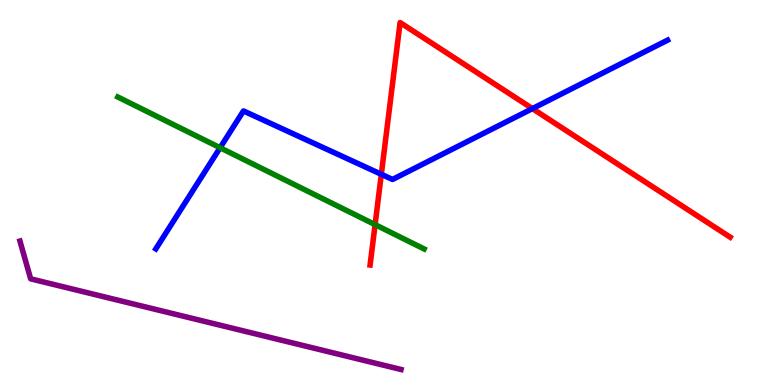[{'lines': ['blue', 'red'], 'intersections': [{'x': 4.92, 'y': 5.47}, {'x': 6.87, 'y': 7.18}]}, {'lines': ['green', 'red'], 'intersections': [{'x': 4.84, 'y': 4.17}]}, {'lines': ['purple', 'red'], 'intersections': []}, {'lines': ['blue', 'green'], 'intersections': [{'x': 2.84, 'y': 6.16}]}, {'lines': ['blue', 'purple'], 'intersections': []}, {'lines': ['green', 'purple'], 'intersections': []}]